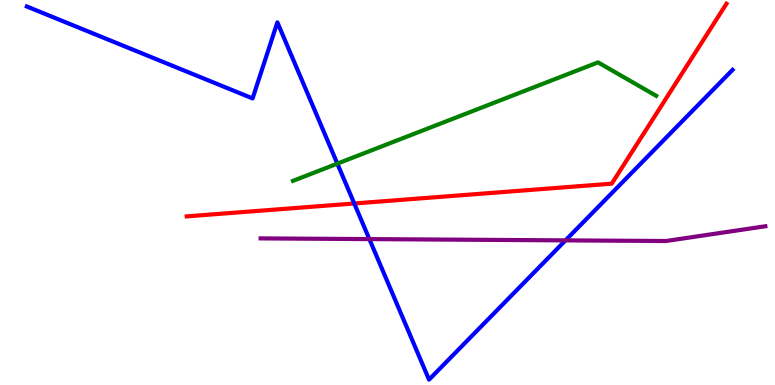[{'lines': ['blue', 'red'], 'intersections': [{'x': 4.57, 'y': 4.71}]}, {'lines': ['green', 'red'], 'intersections': []}, {'lines': ['purple', 'red'], 'intersections': []}, {'lines': ['blue', 'green'], 'intersections': [{'x': 4.35, 'y': 5.75}]}, {'lines': ['blue', 'purple'], 'intersections': [{'x': 4.77, 'y': 3.79}, {'x': 7.3, 'y': 3.76}]}, {'lines': ['green', 'purple'], 'intersections': []}]